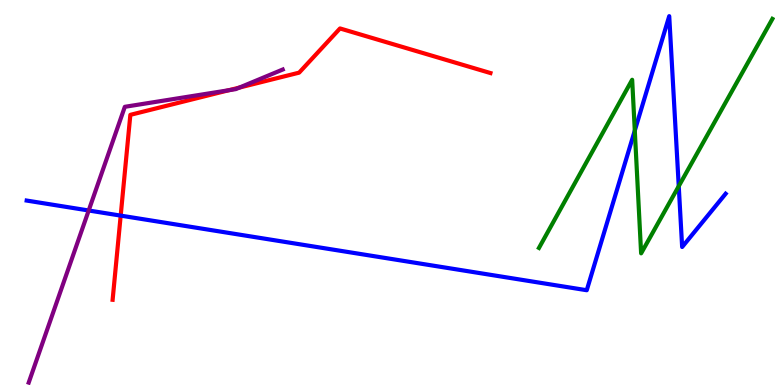[{'lines': ['blue', 'red'], 'intersections': [{'x': 1.56, 'y': 4.4}]}, {'lines': ['green', 'red'], 'intersections': []}, {'lines': ['purple', 'red'], 'intersections': [{'x': 2.95, 'y': 7.66}, {'x': 3.09, 'y': 7.73}]}, {'lines': ['blue', 'green'], 'intersections': [{'x': 8.19, 'y': 6.61}, {'x': 8.76, 'y': 5.16}]}, {'lines': ['blue', 'purple'], 'intersections': [{'x': 1.14, 'y': 4.53}]}, {'lines': ['green', 'purple'], 'intersections': []}]